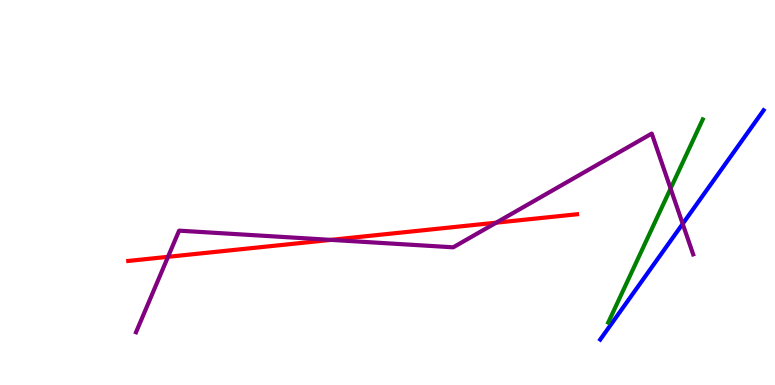[{'lines': ['blue', 'red'], 'intersections': []}, {'lines': ['green', 'red'], 'intersections': []}, {'lines': ['purple', 'red'], 'intersections': [{'x': 2.17, 'y': 3.33}, {'x': 4.27, 'y': 3.77}, {'x': 6.4, 'y': 4.22}]}, {'lines': ['blue', 'green'], 'intersections': []}, {'lines': ['blue', 'purple'], 'intersections': [{'x': 8.81, 'y': 4.19}]}, {'lines': ['green', 'purple'], 'intersections': [{'x': 8.65, 'y': 5.1}]}]